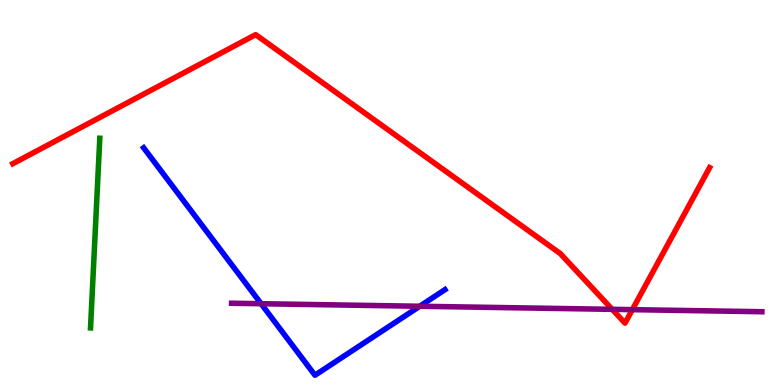[{'lines': ['blue', 'red'], 'intersections': []}, {'lines': ['green', 'red'], 'intersections': []}, {'lines': ['purple', 'red'], 'intersections': [{'x': 7.9, 'y': 1.97}, {'x': 8.16, 'y': 1.96}]}, {'lines': ['blue', 'green'], 'intersections': []}, {'lines': ['blue', 'purple'], 'intersections': [{'x': 3.37, 'y': 2.11}, {'x': 5.42, 'y': 2.05}]}, {'lines': ['green', 'purple'], 'intersections': []}]